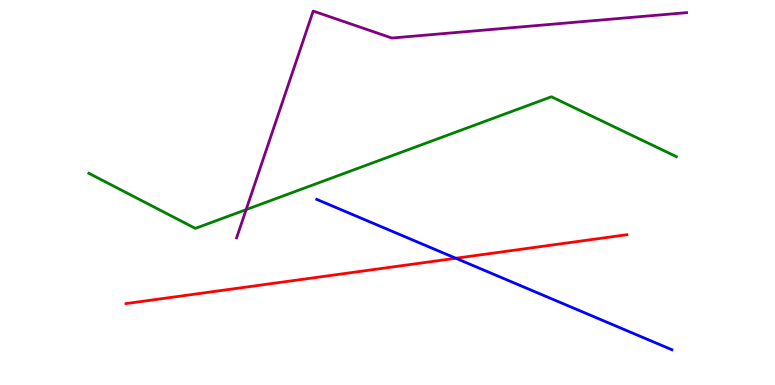[{'lines': ['blue', 'red'], 'intersections': [{'x': 5.88, 'y': 3.29}]}, {'lines': ['green', 'red'], 'intersections': []}, {'lines': ['purple', 'red'], 'intersections': []}, {'lines': ['blue', 'green'], 'intersections': []}, {'lines': ['blue', 'purple'], 'intersections': []}, {'lines': ['green', 'purple'], 'intersections': [{'x': 3.18, 'y': 4.56}]}]